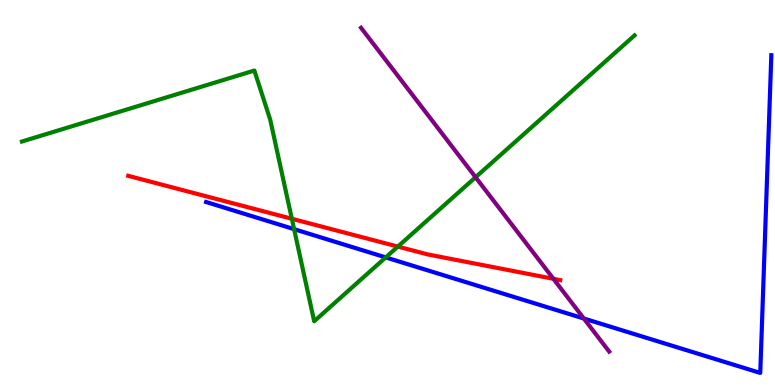[{'lines': ['blue', 'red'], 'intersections': []}, {'lines': ['green', 'red'], 'intersections': [{'x': 3.77, 'y': 4.32}, {'x': 5.13, 'y': 3.6}]}, {'lines': ['purple', 'red'], 'intersections': [{'x': 7.14, 'y': 2.76}]}, {'lines': ['blue', 'green'], 'intersections': [{'x': 3.79, 'y': 4.05}, {'x': 4.98, 'y': 3.31}]}, {'lines': ['blue', 'purple'], 'intersections': [{'x': 7.53, 'y': 1.73}]}, {'lines': ['green', 'purple'], 'intersections': [{'x': 6.14, 'y': 5.4}]}]